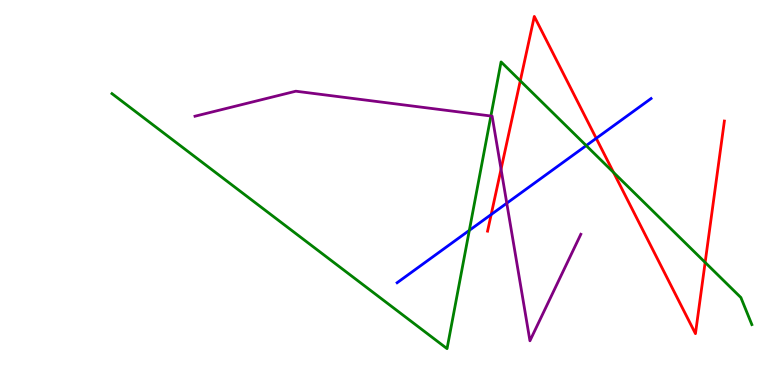[{'lines': ['blue', 'red'], 'intersections': [{'x': 6.34, 'y': 4.43}, {'x': 7.69, 'y': 6.41}]}, {'lines': ['green', 'red'], 'intersections': [{'x': 6.71, 'y': 7.9}, {'x': 7.92, 'y': 5.52}, {'x': 9.1, 'y': 3.18}]}, {'lines': ['purple', 'red'], 'intersections': [{'x': 6.47, 'y': 5.61}]}, {'lines': ['blue', 'green'], 'intersections': [{'x': 6.06, 'y': 4.02}, {'x': 7.56, 'y': 6.22}]}, {'lines': ['blue', 'purple'], 'intersections': [{'x': 6.54, 'y': 4.72}]}, {'lines': ['green', 'purple'], 'intersections': [{'x': 6.33, 'y': 6.99}]}]